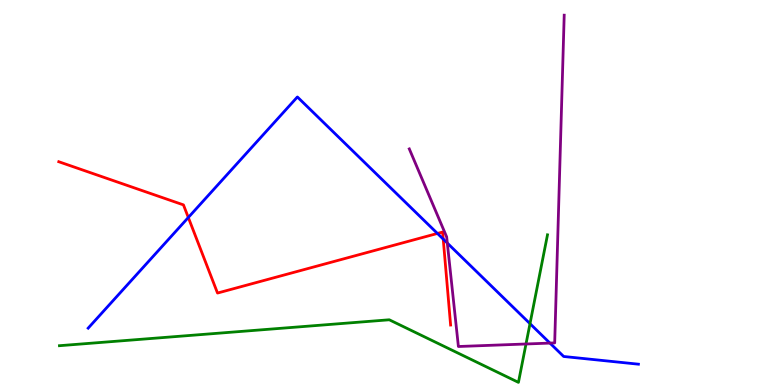[{'lines': ['blue', 'red'], 'intersections': [{'x': 2.43, 'y': 4.35}, {'x': 5.64, 'y': 3.94}, {'x': 5.72, 'y': 3.79}]}, {'lines': ['green', 'red'], 'intersections': []}, {'lines': ['purple', 'red'], 'intersections': []}, {'lines': ['blue', 'green'], 'intersections': [{'x': 6.84, 'y': 1.59}]}, {'lines': ['blue', 'purple'], 'intersections': [{'x': 5.77, 'y': 3.69}, {'x': 7.1, 'y': 1.09}]}, {'lines': ['green', 'purple'], 'intersections': [{'x': 6.79, 'y': 1.07}]}]